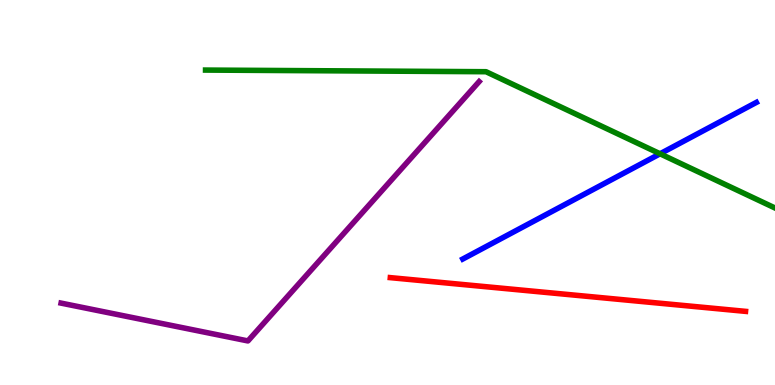[{'lines': ['blue', 'red'], 'intersections': []}, {'lines': ['green', 'red'], 'intersections': []}, {'lines': ['purple', 'red'], 'intersections': []}, {'lines': ['blue', 'green'], 'intersections': [{'x': 8.52, 'y': 6.01}]}, {'lines': ['blue', 'purple'], 'intersections': []}, {'lines': ['green', 'purple'], 'intersections': []}]